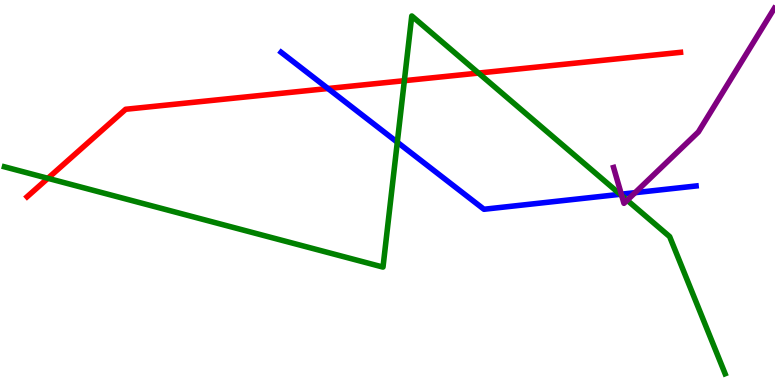[{'lines': ['blue', 'red'], 'intersections': [{'x': 4.23, 'y': 7.7}]}, {'lines': ['green', 'red'], 'intersections': [{'x': 0.618, 'y': 5.37}, {'x': 5.22, 'y': 7.9}, {'x': 6.17, 'y': 8.1}]}, {'lines': ['purple', 'red'], 'intersections': []}, {'lines': ['blue', 'green'], 'intersections': [{'x': 5.13, 'y': 6.31}, {'x': 8.0, 'y': 4.95}]}, {'lines': ['blue', 'purple'], 'intersections': [{'x': 8.02, 'y': 4.96}, {'x': 8.19, 'y': 5.0}]}, {'lines': ['green', 'purple'], 'intersections': [{'x': 8.02, 'y': 4.92}, {'x': 8.09, 'y': 4.8}]}]